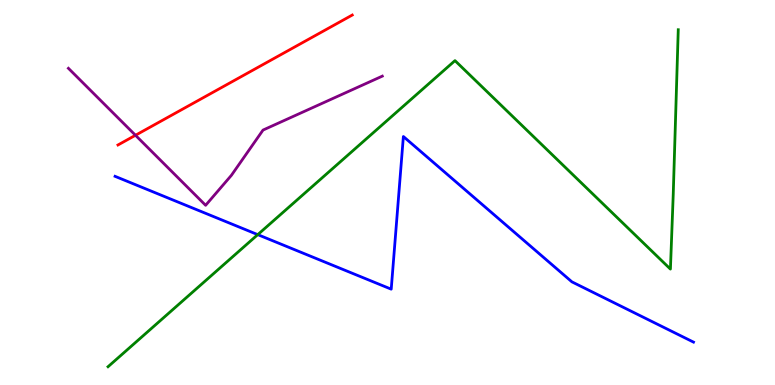[{'lines': ['blue', 'red'], 'intersections': []}, {'lines': ['green', 'red'], 'intersections': []}, {'lines': ['purple', 'red'], 'intersections': [{'x': 1.75, 'y': 6.49}]}, {'lines': ['blue', 'green'], 'intersections': [{'x': 3.33, 'y': 3.91}]}, {'lines': ['blue', 'purple'], 'intersections': []}, {'lines': ['green', 'purple'], 'intersections': []}]